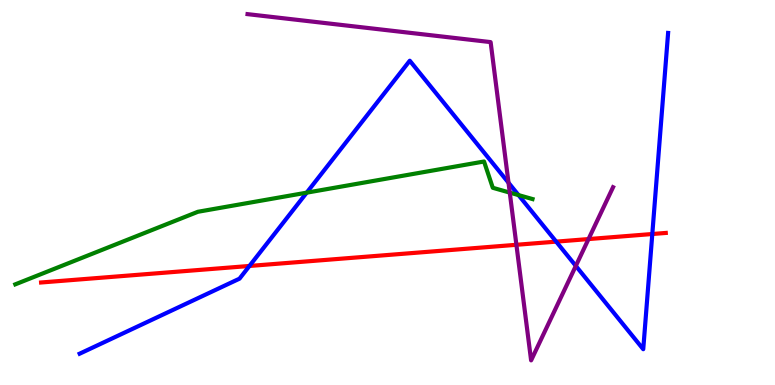[{'lines': ['blue', 'red'], 'intersections': [{'x': 3.22, 'y': 3.09}, {'x': 7.18, 'y': 3.72}, {'x': 8.42, 'y': 3.92}]}, {'lines': ['green', 'red'], 'intersections': []}, {'lines': ['purple', 'red'], 'intersections': [{'x': 6.66, 'y': 3.64}, {'x': 7.59, 'y': 3.79}]}, {'lines': ['blue', 'green'], 'intersections': [{'x': 3.96, 'y': 5.0}, {'x': 6.69, 'y': 4.93}]}, {'lines': ['blue', 'purple'], 'intersections': [{'x': 6.56, 'y': 5.25}, {'x': 7.43, 'y': 3.09}]}, {'lines': ['green', 'purple'], 'intersections': [{'x': 6.58, 'y': 5.0}]}]